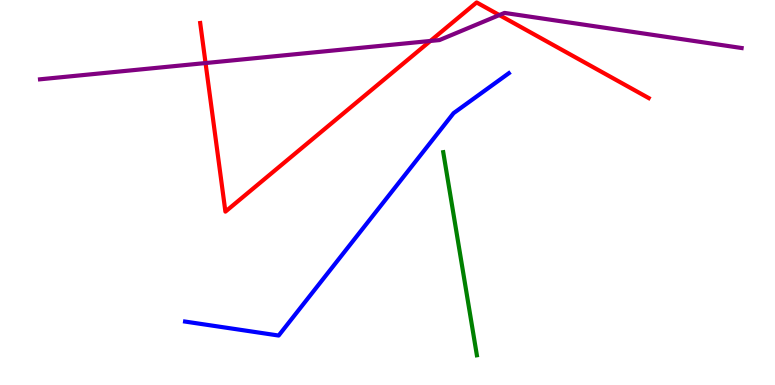[{'lines': ['blue', 'red'], 'intersections': []}, {'lines': ['green', 'red'], 'intersections': []}, {'lines': ['purple', 'red'], 'intersections': [{'x': 2.65, 'y': 8.36}, {'x': 5.55, 'y': 8.94}, {'x': 6.44, 'y': 9.61}]}, {'lines': ['blue', 'green'], 'intersections': []}, {'lines': ['blue', 'purple'], 'intersections': []}, {'lines': ['green', 'purple'], 'intersections': []}]